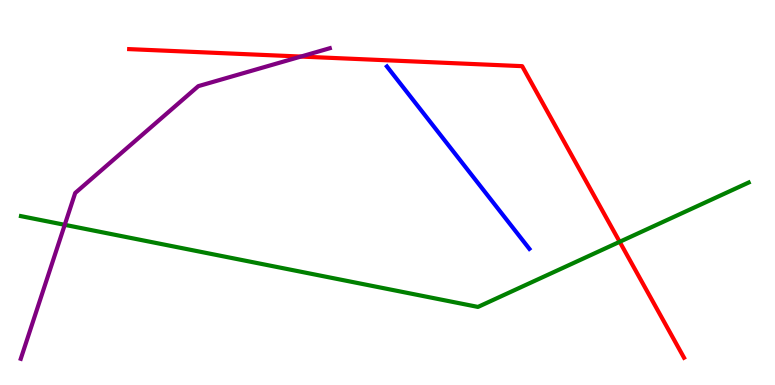[{'lines': ['blue', 'red'], 'intersections': []}, {'lines': ['green', 'red'], 'intersections': [{'x': 8.0, 'y': 3.72}]}, {'lines': ['purple', 'red'], 'intersections': [{'x': 3.88, 'y': 8.53}]}, {'lines': ['blue', 'green'], 'intersections': []}, {'lines': ['blue', 'purple'], 'intersections': []}, {'lines': ['green', 'purple'], 'intersections': [{'x': 0.835, 'y': 4.16}]}]